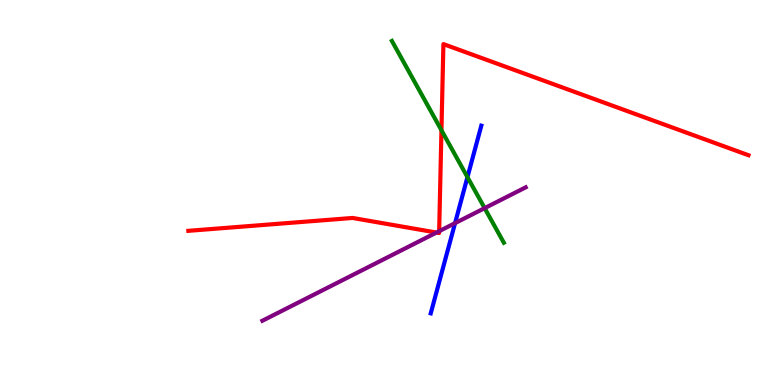[{'lines': ['blue', 'red'], 'intersections': []}, {'lines': ['green', 'red'], 'intersections': [{'x': 5.7, 'y': 6.62}]}, {'lines': ['purple', 'red'], 'intersections': [{'x': 5.63, 'y': 3.96}, {'x': 5.67, 'y': 4.0}]}, {'lines': ['blue', 'green'], 'intersections': [{'x': 6.03, 'y': 5.4}]}, {'lines': ['blue', 'purple'], 'intersections': [{'x': 5.87, 'y': 4.2}]}, {'lines': ['green', 'purple'], 'intersections': [{'x': 6.25, 'y': 4.59}]}]